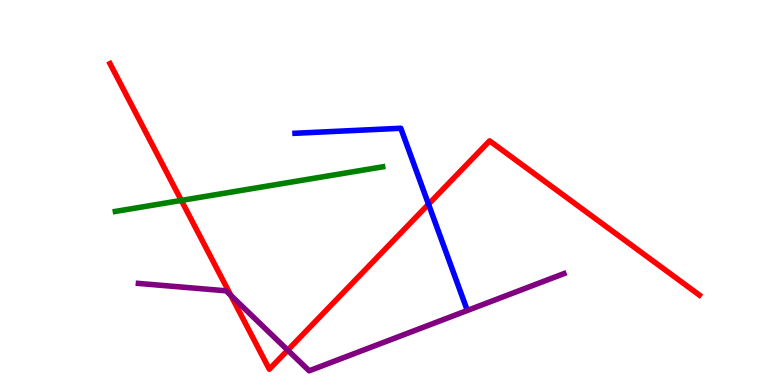[{'lines': ['blue', 'red'], 'intersections': [{'x': 5.53, 'y': 4.7}]}, {'lines': ['green', 'red'], 'intersections': [{'x': 2.34, 'y': 4.79}]}, {'lines': ['purple', 'red'], 'intersections': [{'x': 2.98, 'y': 2.33}, {'x': 3.71, 'y': 0.905}]}, {'lines': ['blue', 'green'], 'intersections': []}, {'lines': ['blue', 'purple'], 'intersections': []}, {'lines': ['green', 'purple'], 'intersections': []}]